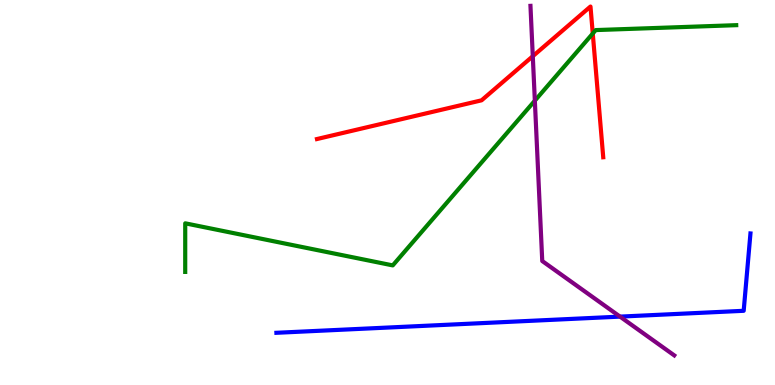[{'lines': ['blue', 'red'], 'intersections': []}, {'lines': ['green', 'red'], 'intersections': [{'x': 7.65, 'y': 9.13}]}, {'lines': ['purple', 'red'], 'intersections': [{'x': 6.87, 'y': 8.54}]}, {'lines': ['blue', 'green'], 'intersections': []}, {'lines': ['blue', 'purple'], 'intersections': [{'x': 8.0, 'y': 1.78}]}, {'lines': ['green', 'purple'], 'intersections': [{'x': 6.9, 'y': 7.38}]}]